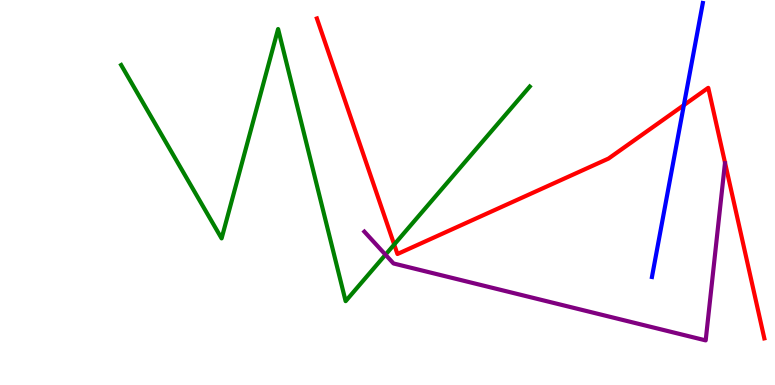[{'lines': ['blue', 'red'], 'intersections': [{'x': 8.82, 'y': 7.27}]}, {'lines': ['green', 'red'], 'intersections': [{'x': 5.09, 'y': 3.65}]}, {'lines': ['purple', 'red'], 'intersections': []}, {'lines': ['blue', 'green'], 'intersections': []}, {'lines': ['blue', 'purple'], 'intersections': []}, {'lines': ['green', 'purple'], 'intersections': [{'x': 4.97, 'y': 3.38}]}]